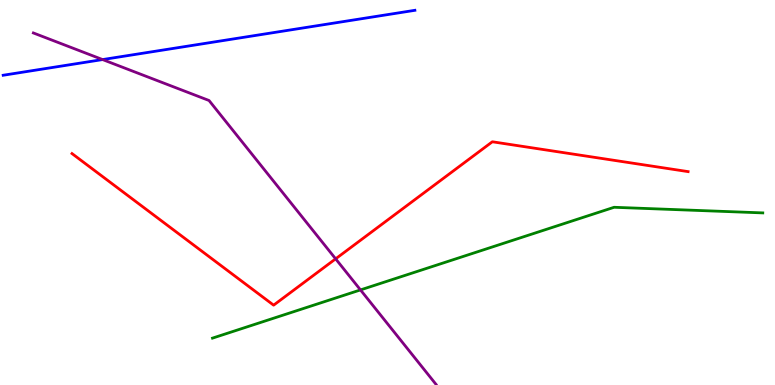[{'lines': ['blue', 'red'], 'intersections': []}, {'lines': ['green', 'red'], 'intersections': []}, {'lines': ['purple', 'red'], 'intersections': [{'x': 4.33, 'y': 3.28}]}, {'lines': ['blue', 'green'], 'intersections': []}, {'lines': ['blue', 'purple'], 'intersections': [{'x': 1.32, 'y': 8.45}]}, {'lines': ['green', 'purple'], 'intersections': [{'x': 4.65, 'y': 2.47}]}]